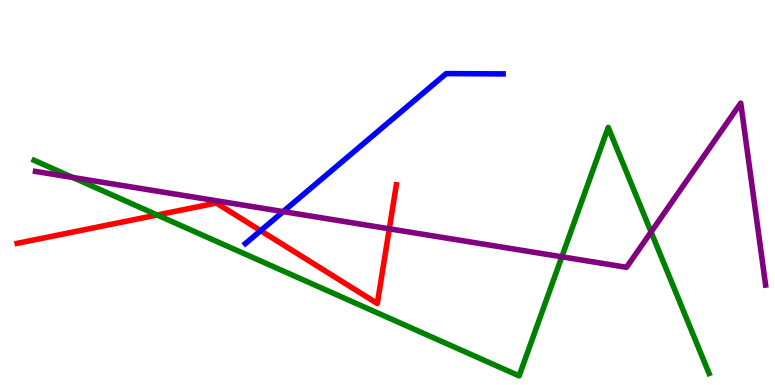[{'lines': ['blue', 'red'], 'intersections': [{'x': 3.36, 'y': 4.01}]}, {'lines': ['green', 'red'], 'intersections': [{'x': 2.03, 'y': 4.42}]}, {'lines': ['purple', 'red'], 'intersections': [{'x': 5.02, 'y': 4.06}]}, {'lines': ['blue', 'green'], 'intersections': []}, {'lines': ['blue', 'purple'], 'intersections': [{'x': 3.65, 'y': 4.5}]}, {'lines': ['green', 'purple'], 'intersections': [{'x': 0.938, 'y': 5.39}, {'x': 7.25, 'y': 3.33}, {'x': 8.4, 'y': 3.97}]}]